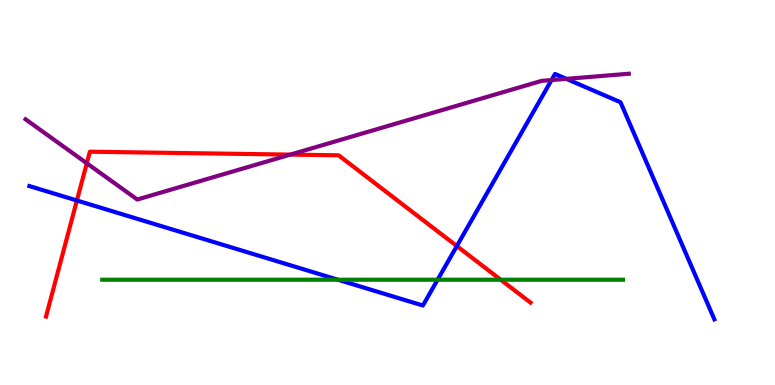[{'lines': ['blue', 'red'], 'intersections': [{'x': 0.992, 'y': 4.79}, {'x': 5.89, 'y': 3.61}]}, {'lines': ['green', 'red'], 'intersections': [{'x': 6.46, 'y': 2.73}]}, {'lines': ['purple', 'red'], 'intersections': [{'x': 1.12, 'y': 5.76}, {'x': 3.75, 'y': 5.98}]}, {'lines': ['blue', 'green'], 'intersections': [{'x': 4.36, 'y': 2.73}, {'x': 5.65, 'y': 2.73}]}, {'lines': ['blue', 'purple'], 'intersections': [{'x': 7.12, 'y': 7.92}, {'x': 7.31, 'y': 7.95}]}, {'lines': ['green', 'purple'], 'intersections': []}]